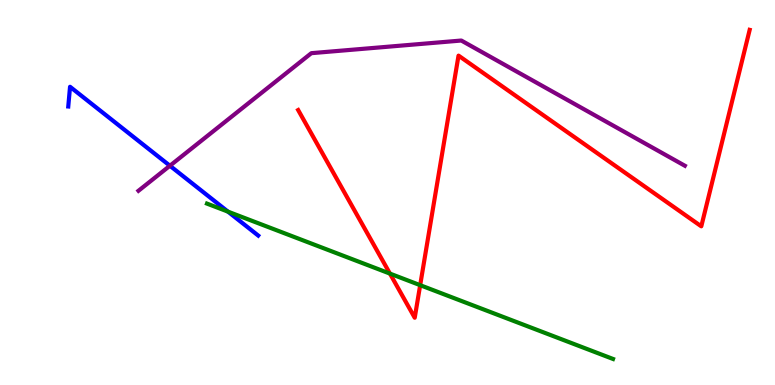[{'lines': ['blue', 'red'], 'intersections': []}, {'lines': ['green', 'red'], 'intersections': [{'x': 5.03, 'y': 2.89}, {'x': 5.42, 'y': 2.59}]}, {'lines': ['purple', 'red'], 'intersections': []}, {'lines': ['blue', 'green'], 'intersections': [{'x': 2.94, 'y': 4.5}]}, {'lines': ['blue', 'purple'], 'intersections': [{'x': 2.19, 'y': 5.69}]}, {'lines': ['green', 'purple'], 'intersections': []}]